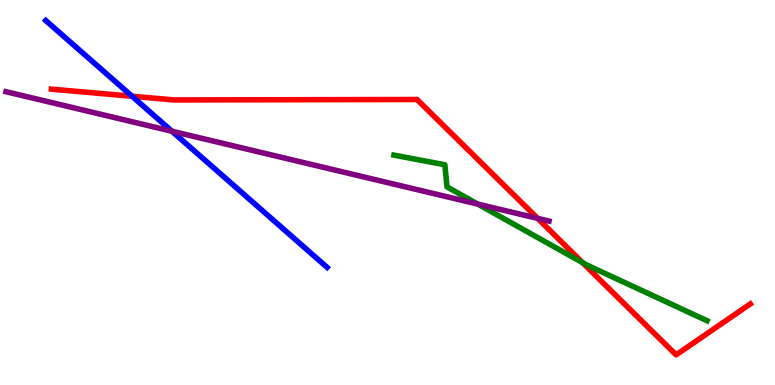[{'lines': ['blue', 'red'], 'intersections': [{'x': 1.7, 'y': 7.5}]}, {'lines': ['green', 'red'], 'intersections': [{'x': 7.52, 'y': 3.18}]}, {'lines': ['purple', 'red'], 'intersections': [{'x': 6.94, 'y': 4.33}]}, {'lines': ['blue', 'green'], 'intersections': []}, {'lines': ['blue', 'purple'], 'intersections': [{'x': 2.22, 'y': 6.59}]}, {'lines': ['green', 'purple'], 'intersections': [{'x': 6.16, 'y': 4.7}]}]